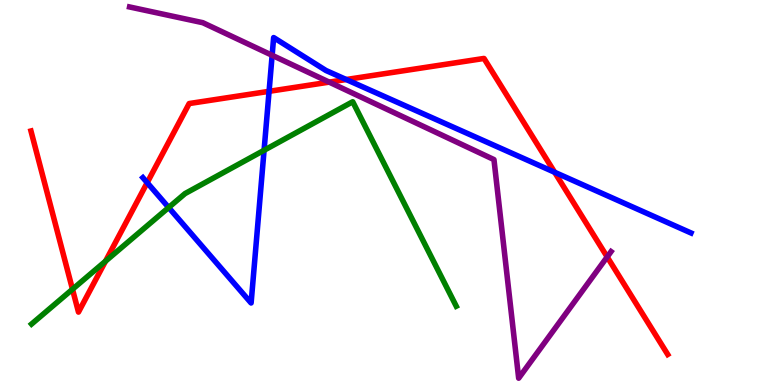[{'lines': ['blue', 'red'], 'intersections': [{'x': 1.9, 'y': 5.26}, {'x': 3.47, 'y': 7.63}, {'x': 4.47, 'y': 7.93}, {'x': 7.16, 'y': 5.53}]}, {'lines': ['green', 'red'], 'intersections': [{'x': 0.935, 'y': 2.49}, {'x': 1.36, 'y': 3.22}]}, {'lines': ['purple', 'red'], 'intersections': [{'x': 4.25, 'y': 7.87}, {'x': 7.83, 'y': 3.33}]}, {'lines': ['blue', 'green'], 'intersections': [{'x': 2.18, 'y': 4.61}, {'x': 3.41, 'y': 6.1}]}, {'lines': ['blue', 'purple'], 'intersections': [{'x': 3.51, 'y': 8.56}]}, {'lines': ['green', 'purple'], 'intersections': []}]